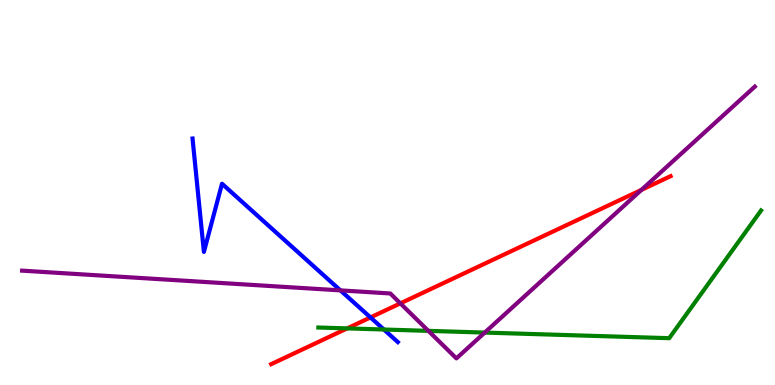[{'lines': ['blue', 'red'], 'intersections': [{'x': 4.78, 'y': 1.76}]}, {'lines': ['green', 'red'], 'intersections': [{'x': 4.48, 'y': 1.47}]}, {'lines': ['purple', 'red'], 'intersections': [{'x': 5.17, 'y': 2.12}, {'x': 8.28, 'y': 5.07}]}, {'lines': ['blue', 'green'], 'intersections': [{'x': 4.95, 'y': 1.44}]}, {'lines': ['blue', 'purple'], 'intersections': [{'x': 4.39, 'y': 2.46}]}, {'lines': ['green', 'purple'], 'intersections': [{'x': 5.53, 'y': 1.41}, {'x': 6.25, 'y': 1.36}]}]